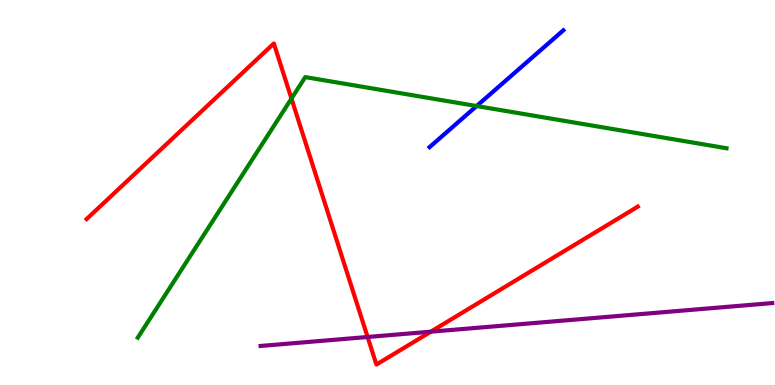[{'lines': ['blue', 'red'], 'intersections': []}, {'lines': ['green', 'red'], 'intersections': [{'x': 3.76, 'y': 7.44}]}, {'lines': ['purple', 'red'], 'intersections': [{'x': 4.74, 'y': 1.25}, {'x': 5.56, 'y': 1.38}]}, {'lines': ['blue', 'green'], 'intersections': [{'x': 6.15, 'y': 7.25}]}, {'lines': ['blue', 'purple'], 'intersections': []}, {'lines': ['green', 'purple'], 'intersections': []}]